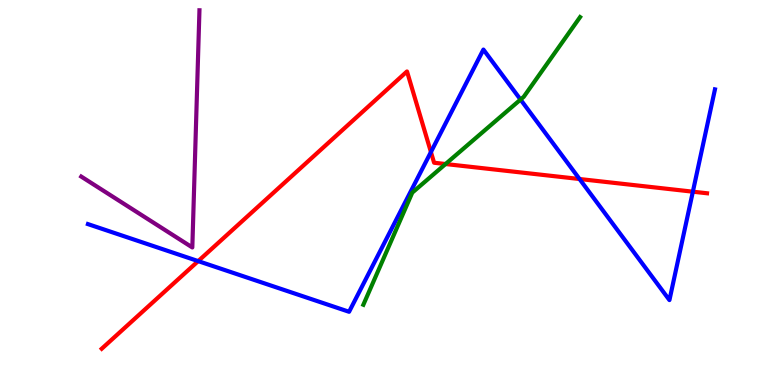[{'lines': ['blue', 'red'], 'intersections': [{'x': 2.56, 'y': 3.22}, {'x': 5.56, 'y': 6.05}, {'x': 7.48, 'y': 5.35}, {'x': 8.94, 'y': 5.02}]}, {'lines': ['green', 'red'], 'intersections': [{'x': 5.75, 'y': 5.74}]}, {'lines': ['purple', 'red'], 'intersections': []}, {'lines': ['blue', 'green'], 'intersections': [{'x': 6.72, 'y': 7.41}]}, {'lines': ['blue', 'purple'], 'intersections': []}, {'lines': ['green', 'purple'], 'intersections': []}]